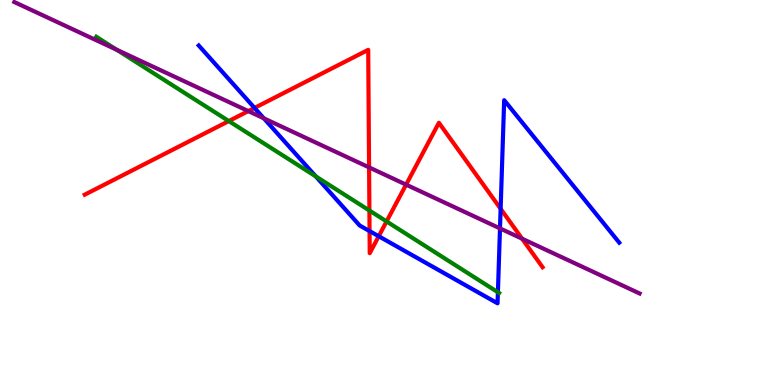[{'lines': ['blue', 'red'], 'intersections': [{'x': 3.28, 'y': 7.2}, {'x': 4.77, 'y': 4.0}, {'x': 4.89, 'y': 3.86}, {'x': 6.46, 'y': 4.58}]}, {'lines': ['green', 'red'], 'intersections': [{'x': 2.95, 'y': 6.86}, {'x': 4.77, 'y': 4.53}, {'x': 4.99, 'y': 4.25}]}, {'lines': ['purple', 'red'], 'intersections': [{'x': 3.2, 'y': 7.11}, {'x': 4.76, 'y': 5.65}, {'x': 5.24, 'y': 5.2}, {'x': 6.74, 'y': 3.8}]}, {'lines': ['blue', 'green'], 'intersections': [{'x': 4.07, 'y': 5.42}, {'x': 6.42, 'y': 2.41}]}, {'lines': ['blue', 'purple'], 'intersections': [{'x': 3.4, 'y': 6.93}, {'x': 6.45, 'y': 4.07}]}, {'lines': ['green', 'purple'], 'intersections': [{'x': 1.51, 'y': 8.71}]}]